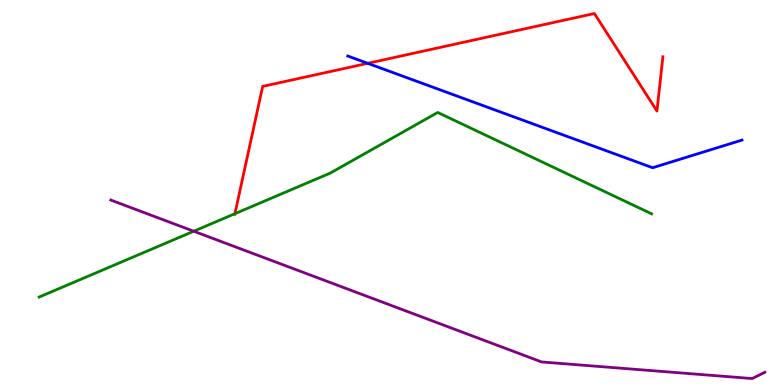[{'lines': ['blue', 'red'], 'intersections': [{'x': 4.74, 'y': 8.36}]}, {'lines': ['green', 'red'], 'intersections': [{'x': 3.03, 'y': 4.45}]}, {'lines': ['purple', 'red'], 'intersections': []}, {'lines': ['blue', 'green'], 'intersections': []}, {'lines': ['blue', 'purple'], 'intersections': []}, {'lines': ['green', 'purple'], 'intersections': [{'x': 2.5, 'y': 3.99}]}]